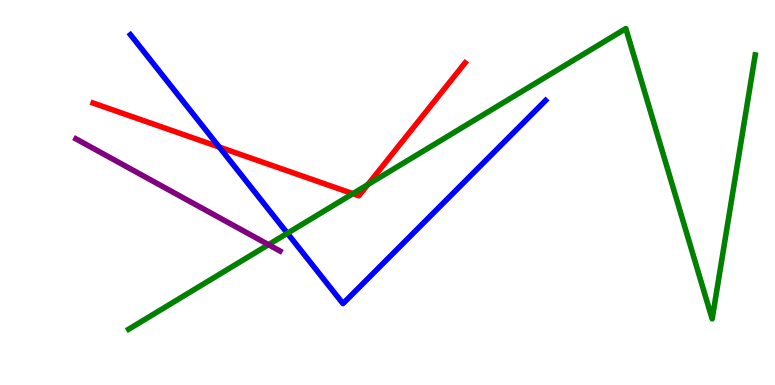[{'lines': ['blue', 'red'], 'intersections': [{'x': 2.83, 'y': 6.18}]}, {'lines': ['green', 'red'], 'intersections': [{'x': 4.55, 'y': 4.97}, {'x': 4.75, 'y': 5.21}]}, {'lines': ['purple', 'red'], 'intersections': []}, {'lines': ['blue', 'green'], 'intersections': [{'x': 3.71, 'y': 3.94}]}, {'lines': ['blue', 'purple'], 'intersections': []}, {'lines': ['green', 'purple'], 'intersections': [{'x': 3.46, 'y': 3.64}]}]